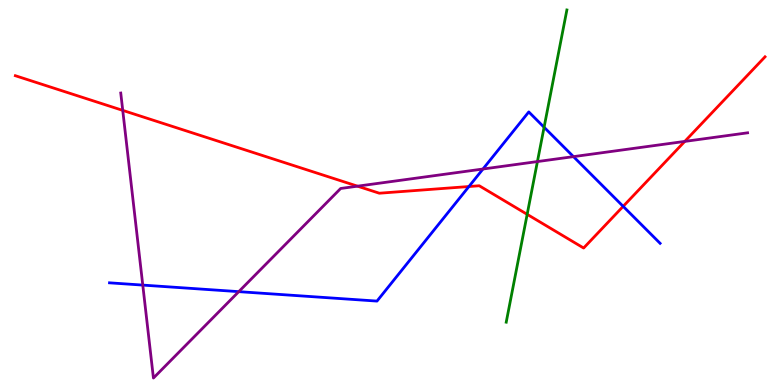[{'lines': ['blue', 'red'], 'intersections': [{'x': 6.05, 'y': 5.16}, {'x': 8.04, 'y': 4.64}]}, {'lines': ['green', 'red'], 'intersections': [{'x': 6.8, 'y': 4.43}]}, {'lines': ['purple', 'red'], 'intersections': [{'x': 1.58, 'y': 7.13}, {'x': 4.61, 'y': 5.16}, {'x': 8.84, 'y': 6.33}]}, {'lines': ['blue', 'green'], 'intersections': [{'x': 7.02, 'y': 6.69}]}, {'lines': ['blue', 'purple'], 'intersections': [{'x': 1.84, 'y': 2.59}, {'x': 3.08, 'y': 2.42}, {'x': 6.23, 'y': 5.61}, {'x': 7.4, 'y': 5.93}]}, {'lines': ['green', 'purple'], 'intersections': [{'x': 6.93, 'y': 5.8}]}]